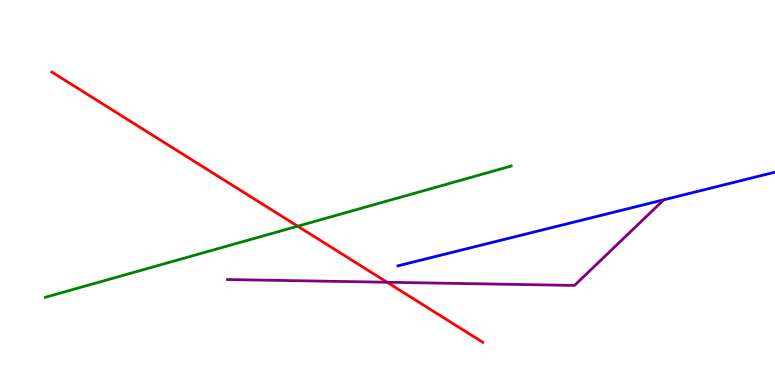[{'lines': ['blue', 'red'], 'intersections': []}, {'lines': ['green', 'red'], 'intersections': [{'x': 3.84, 'y': 4.12}]}, {'lines': ['purple', 'red'], 'intersections': [{'x': 4.99, 'y': 2.67}]}, {'lines': ['blue', 'green'], 'intersections': []}, {'lines': ['blue', 'purple'], 'intersections': []}, {'lines': ['green', 'purple'], 'intersections': []}]